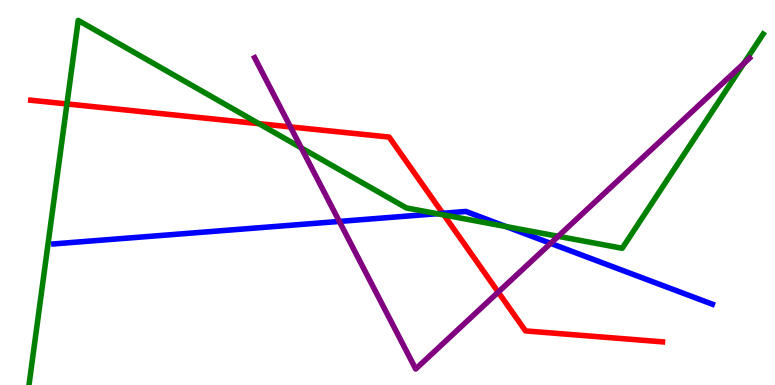[{'lines': ['blue', 'red'], 'intersections': [{'x': 5.71, 'y': 4.46}]}, {'lines': ['green', 'red'], 'intersections': [{'x': 0.864, 'y': 7.3}, {'x': 3.34, 'y': 6.79}, {'x': 5.73, 'y': 4.42}]}, {'lines': ['purple', 'red'], 'intersections': [{'x': 3.75, 'y': 6.7}, {'x': 6.43, 'y': 2.41}]}, {'lines': ['blue', 'green'], 'intersections': [{'x': 5.64, 'y': 4.45}, {'x': 6.53, 'y': 4.12}]}, {'lines': ['blue', 'purple'], 'intersections': [{'x': 4.38, 'y': 4.25}, {'x': 7.1, 'y': 3.68}]}, {'lines': ['green', 'purple'], 'intersections': [{'x': 3.89, 'y': 6.16}, {'x': 7.2, 'y': 3.86}, {'x': 9.6, 'y': 8.35}]}]